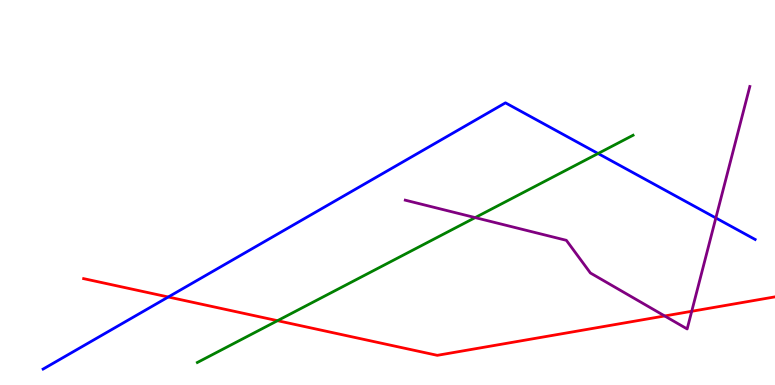[{'lines': ['blue', 'red'], 'intersections': [{'x': 2.17, 'y': 2.29}]}, {'lines': ['green', 'red'], 'intersections': [{'x': 3.58, 'y': 1.67}]}, {'lines': ['purple', 'red'], 'intersections': [{'x': 8.58, 'y': 1.79}, {'x': 8.93, 'y': 1.91}]}, {'lines': ['blue', 'green'], 'intersections': [{'x': 7.72, 'y': 6.01}]}, {'lines': ['blue', 'purple'], 'intersections': [{'x': 9.24, 'y': 4.34}]}, {'lines': ['green', 'purple'], 'intersections': [{'x': 6.13, 'y': 4.35}]}]